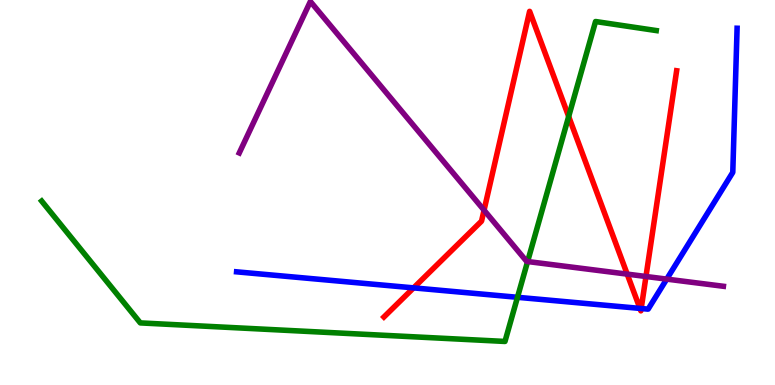[{'lines': ['blue', 'red'], 'intersections': [{'x': 5.34, 'y': 2.52}, {'x': 8.26, 'y': 1.99}, {'x': 8.27, 'y': 1.99}]}, {'lines': ['green', 'red'], 'intersections': [{'x': 7.34, 'y': 6.97}]}, {'lines': ['purple', 'red'], 'intersections': [{'x': 6.25, 'y': 4.54}, {'x': 8.09, 'y': 2.88}, {'x': 8.34, 'y': 2.82}]}, {'lines': ['blue', 'green'], 'intersections': [{'x': 6.68, 'y': 2.28}]}, {'lines': ['blue', 'purple'], 'intersections': [{'x': 8.6, 'y': 2.75}]}, {'lines': ['green', 'purple'], 'intersections': [{'x': 6.81, 'y': 3.21}]}]